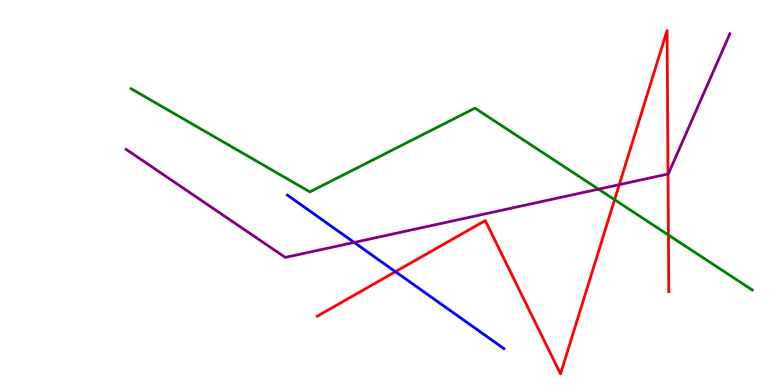[{'lines': ['blue', 'red'], 'intersections': [{'x': 5.1, 'y': 2.94}]}, {'lines': ['green', 'red'], 'intersections': [{'x': 7.93, 'y': 4.81}, {'x': 8.62, 'y': 3.9}]}, {'lines': ['purple', 'red'], 'intersections': [{'x': 7.99, 'y': 5.2}, {'x': 8.62, 'y': 5.48}]}, {'lines': ['blue', 'green'], 'intersections': []}, {'lines': ['blue', 'purple'], 'intersections': [{'x': 4.57, 'y': 3.7}]}, {'lines': ['green', 'purple'], 'intersections': [{'x': 7.72, 'y': 5.09}]}]